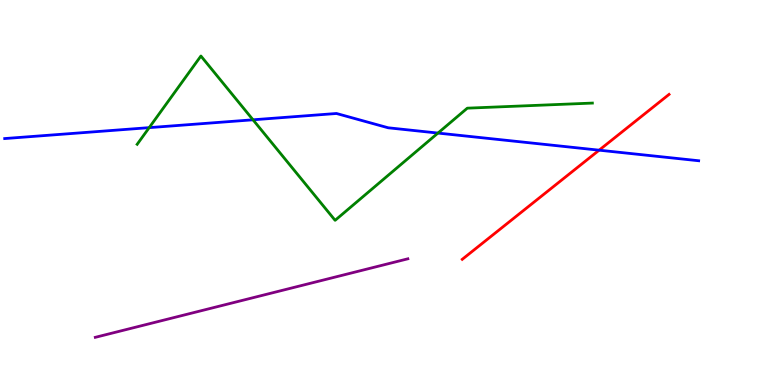[{'lines': ['blue', 'red'], 'intersections': [{'x': 7.73, 'y': 6.1}]}, {'lines': ['green', 'red'], 'intersections': []}, {'lines': ['purple', 'red'], 'intersections': []}, {'lines': ['blue', 'green'], 'intersections': [{'x': 1.93, 'y': 6.68}, {'x': 3.26, 'y': 6.89}, {'x': 5.65, 'y': 6.54}]}, {'lines': ['blue', 'purple'], 'intersections': []}, {'lines': ['green', 'purple'], 'intersections': []}]